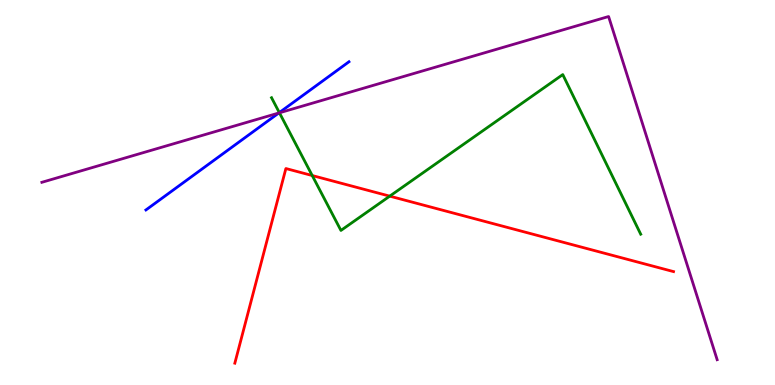[{'lines': ['blue', 'red'], 'intersections': []}, {'lines': ['green', 'red'], 'intersections': [{'x': 4.03, 'y': 5.44}, {'x': 5.03, 'y': 4.91}]}, {'lines': ['purple', 'red'], 'intersections': []}, {'lines': ['blue', 'green'], 'intersections': [{'x': 3.6, 'y': 7.08}]}, {'lines': ['blue', 'purple'], 'intersections': [{'x': 3.6, 'y': 7.06}]}, {'lines': ['green', 'purple'], 'intersections': [{'x': 3.61, 'y': 7.07}]}]